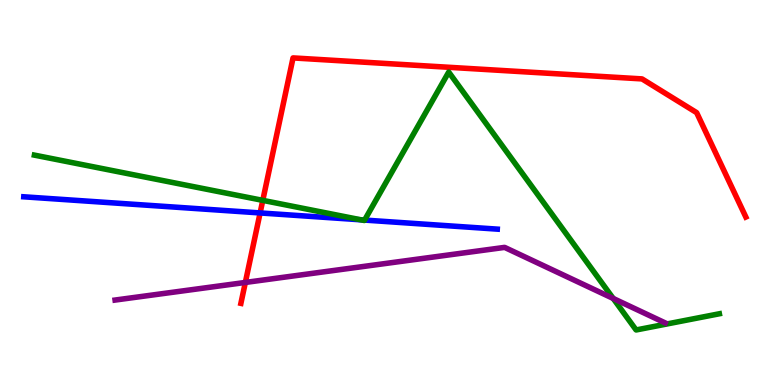[{'lines': ['blue', 'red'], 'intersections': [{'x': 3.36, 'y': 4.47}]}, {'lines': ['green', 'red'], 'intersections': [{'x': 3.39, 'y': 4.8}]}, {'lines': ['purple', 'red'], 'intersections': [{'x': 3.17, 'y': 2.66}]}, {'lines': ['blue', 'green'], 'intersections': [{'x': 4.66, 'y': 4.29}, {'x': 4.7, 'y': 4.28}]}, {'lines': ['blue', 'purple'], 'intersections': []}, {'lines': ['green', 'purple'], 'intersections': [{'x': 7.91, 'y': 2.25}]}]